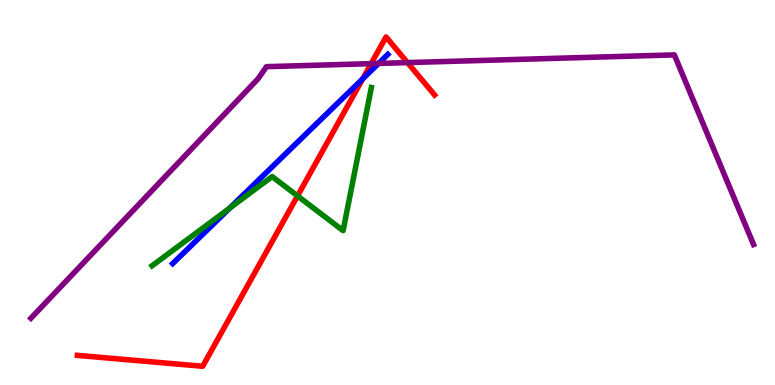[{'lines': ['blue', 'red'], 'intersections': [{'x': 4.68, 'y': 7.95}]}, {'lines': ['green', 'red'], 'intersections': [{'x': 3.84, 'y': 4.91}]}, {'lines': ['purple', 'red'], 'intersections': [{'x': 4.79, 'y': 8.35}, {'x': 5.26, 'y': 8.37}]}, {'lines': ['blue', 'green'], 'intersections': [{'x': 2.97, 'y': 4.6}]}, {'lines': ['blue', 'purple'], 'intersections': [{'x': 4.88, 'y': 8.35}]}, {'lines': ['green', 'purple'], 'intersections': []}]